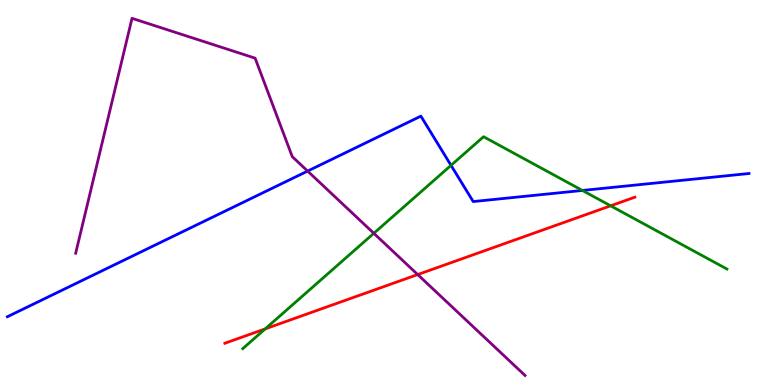[{'lines': ['blue', 'red'], 'intersections': []}, {'lines': ['green', 'red'], 'intersections': [{'x': 3.42, 'y': 1.46}, {'x': 7.88, 'y': 4.65}]}, {'lines': ['purple', 'red'], 'intersections': [{'x': 5.39, 'y': 2.87}]}, {'lines': ['blue', 'green'], 'intersections': [{'x': 5.82, 'y': 5.71}, {'x': 7.51, 'y': 5.05}]}, {'lines': ['blue', 'purple'], 'intersections': [{'x': 3.97, 'y': 5.56}]}, {'lines': ['green', 'purple'], 'intersections': [{'x': 4.82, 'y': 3.94}]}]